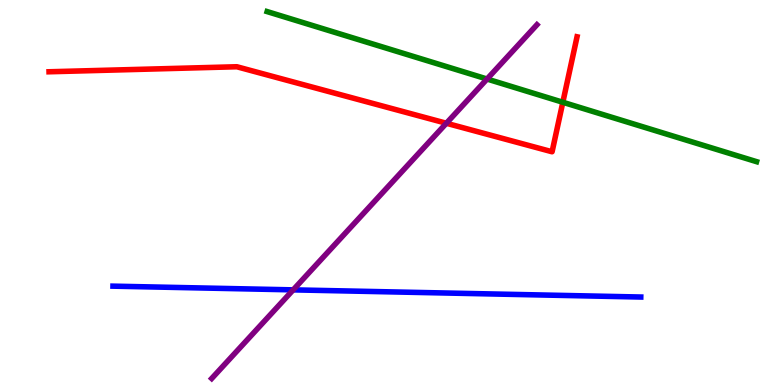[{'lines': ['blue', 'red'], 'intersections': []}, {'lines': ['green', 'red'], 'intersections': [{'x': 7.26, 'y': 7.34}]}, {'lines': ['purple', 'red'], 'intersections': [{'x': 5.76, 'y': 6.8}]}, {'lines': ['blue', 'green'], 'intersections': []}, {'lines': ['blue', 'purple'], 'intersections': [{'x': 3.78, 'y': 2.47}]}, {'lines': ['green', 'purple'], 'intersections': [{'x': 6.28, 'y': 7.95}]}]